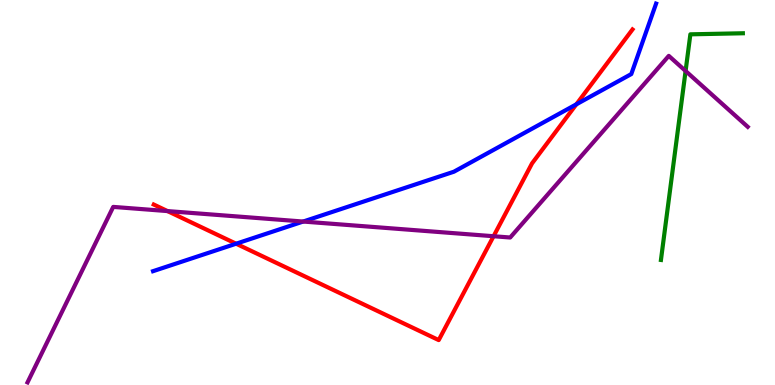[{'lines': ['blue', 'red'], 'intersections': [{'x': 3.05, 'y': 3.67}, {'x': 7.44, 'y': 7.29}]}, {'lines': ['green', 'red'], 'intersections': []}, {'lines': ['purple', 'red'], 'intersections': [{'x': 2.16, 'y': 4.52}, {'x': 6.37, 'y': 3.86}]}, {'lines': ['blue', 'green'], 'intersections': []}, {'lines': ['blue', 'purple'], 'intersections': [{'x': 3.91, 'y': 4.25}]}, {'lines': ['green', 'purple'], 'intersections': [{'x': 8.85, 'y': 8.16}]}]